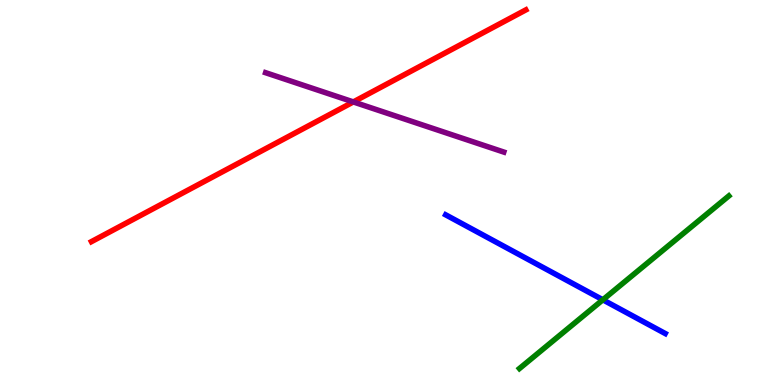[{'lines': ['blue', 'red'], 'intersections': []}, {'lines': ['green', 'red'], 'intersections': []}, {'lines': ['purple', 'red'], 'intersections': [{'x': 4.56, 'y': 7.35}]}, {'lines': ['blue', 'green'], 'intersections': [{'x': 7.78, 'y': 2.21}]}, {'lines': ['blue', 'purple'], 'intersections': []}, {'lines': ['green', 'purple'], 'intersections': []}]